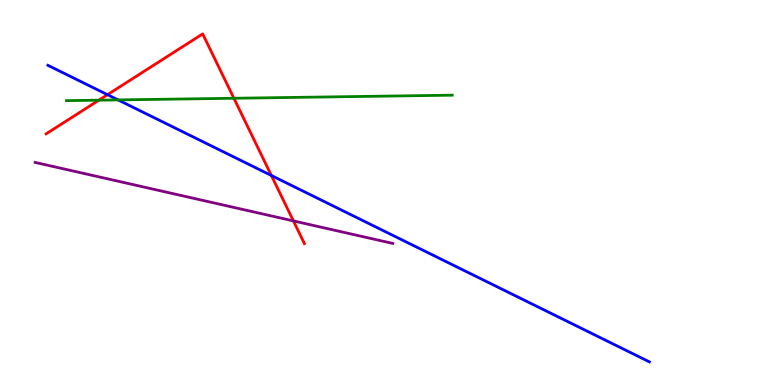[{'lines': ['blue', 'red'], 'intersections': [{'x': 1.39, 'y': 7.54}, {'x': 3.5, 'y': 5.44}]}, {'lines': ['green', 'red'], 'intersections': [{'x': 1.28, 'y': 7.4}, {'x': 3.02, 'y': 7.45}]}, {'lines': ['purple', 'red'], 'intersections': [{'x': 3.79, 'y': 4.26}]}, {'lines': ['blue', 'green'], 'intersections': [{'x': 1.52, 'y': 7.4}]}, {'lines': ['blue', 'purple'], 'intersections': []}, {'lines': ['green', 'purple'], 'intersections': []}]